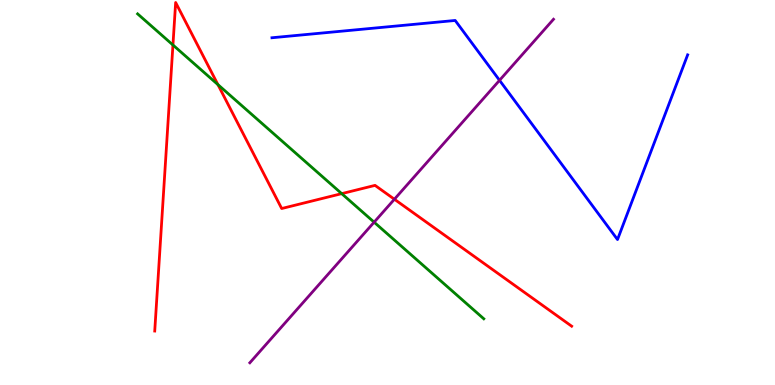[{'lines': ['blue', 'red'], 'intersections': []}, {'lines': ['green', 'red'], 'intersections': [{'x': 2.23, 'y': 8.83}, {'x': 2.81, 'y': 7.8}, {'x': 4.41, 'y': 4.97}]}, {'lines': ['purple', 'red'], 'intersections': [{'x': 5.09, 'y': 4.82}]}, {'lines': ['blue', 'green'], 'intersections': []}, {'lines': ['blue', 'purple'], 'intersections': [{'x': 6.45, 'y': 7.91}]}, {'lines': ['green', 'purple'], 'intersections': [{'x': 4.83, 'y': 4.23}]}]